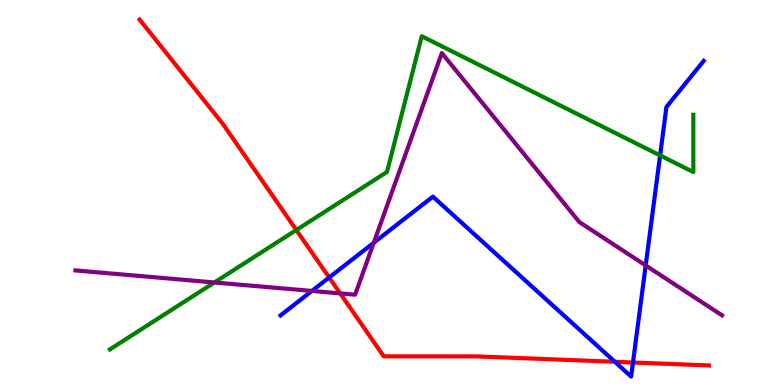[{'lines': ['blue', 'red'], 'intersections': [{'x': 4.25, 'y': 2.79}, {'x': 7.93, 'y': 0.603}, {'x': 8.17, 'y': 0.585}]}, {'lines': ['green', 'red'], 'intersections': [{'x': 3.82, 'y': 4.03}]}, {'lines': ['purple', 'red'], 'intersections': [{'x': 4.39, 'y': 2.38}]}, {'lines': ['blue', 'green'], 'intersections': [{'x': 8.52, 'y': 5.96}]}, {'lines': ['blue', 'purple'], 'intersections': [{'x': 4.02, 'y': 2.44}, {'x': 4.82, 'y': 3.7}, {'x': 8.33, 'y': 3.11}]}, {'lines': ['green', 'purple'], 'intersections': [{'x': 2.77, 'y': 2.66}]}]